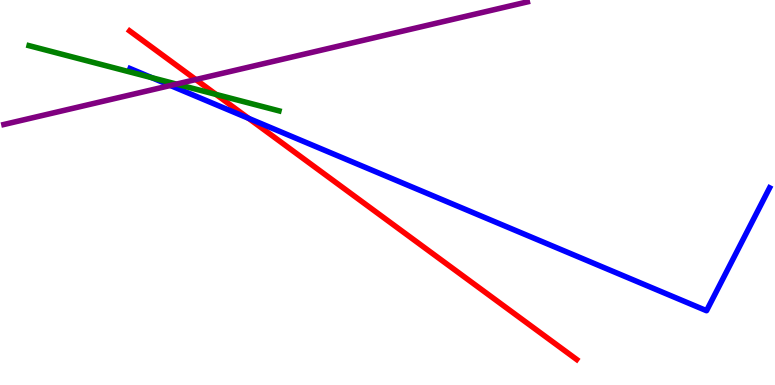[{'lines': ['blue', 'red'], 'intersections': [{'x': 3.21, 'y': 6.93}]}, {'lines': ['green', 'red'], 'intersections': [{'x': 2.79, 'y': 7.55}]}, {'lines': ['purple', 'red'], 'intersections': [{'x': 2.53, 'y': 7.93}]}, {'lines': ['blue', 'green'], 'intersections': [{'x': 1.96, 'y': 7.98}]}, {'lines': ['blue', 'purple'], 'intersections': [{'x': 2.2, 'y': 7.78}]}, {'lines': ['green', 'purple'], 'intersections': [{'x': 2.28, 'y': 7.82}]}]